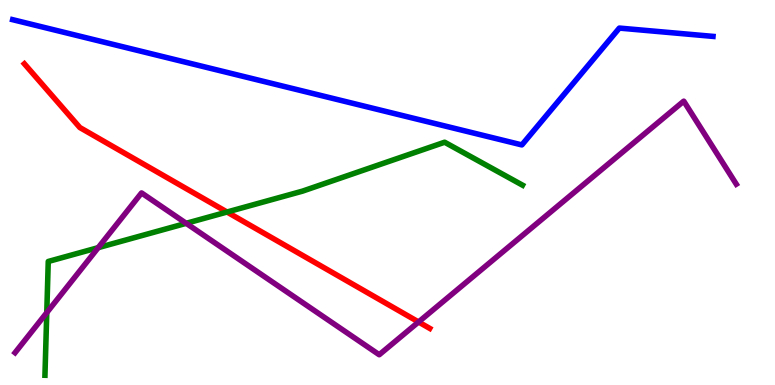[{'lines': ['blue', 'red'], 'intersections': []}, {'lines': ['green', 'red'], 'intersections': [{'x': 2.93, 'y': 4.49}]}, {'lines': ['purple', 'red'], 'intersections': [{'x': 5.4, 'y': 1.64}]}, {'lines': ['blue', 'green'], 'intersections': []}, {'lines': ['blue', 'purple'], 'intersections': []}, {'lines': ['green', 'purple'], 'intersections': [{'x': 0.604, 'y': 1.88}, {'x': 1.27, 'y': 3.57}, {'x': 2.4, 'y': 4.2}]}]